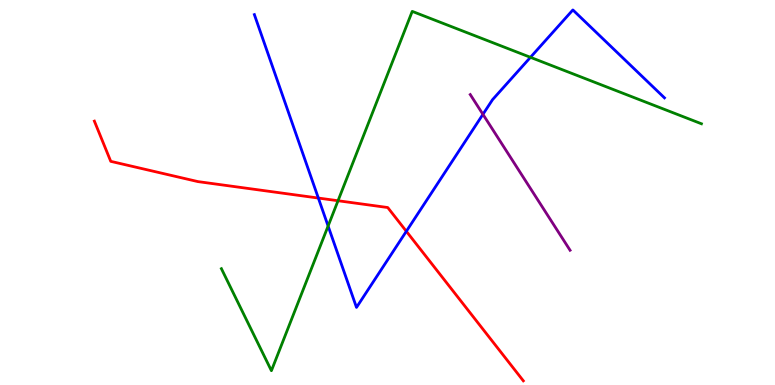[{'lines': ['blue', 'red'], 'intersections': [{'x': 4.11, 'y': 4.86}, {'x': 5.24, 'y': 3.99}]}, {'lines': ['green', 'red'], 'intersections': [{'x': 4.36, 'y': 4.79}]}, {'lines': ['purple', 'red'], 'intersections': []}, {'lines': ['blue', 'green'], 'intersections': [{'x': 4.23, 'y': 4.13}, {'x': 6.84, 'y': 8.51}]}, {'lines': ['blue', 'purple'], 'intersections': [{'x': 6.23, 'y': 7.03}]}, {'lines': ['green', 'purple'], 'intersections': []}]